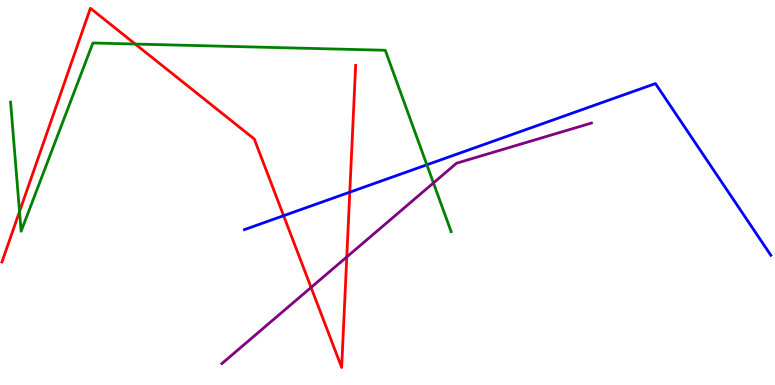[{'lines': ['blue', 'red'], 'intersections': [{'x': 3.66, 'y': 4.4}, {'x': 4.51, 'y': 5.01}]}, {'lines': ['green', 'red'], 'intersections': [{'x': 0.252, 'y': 4.5}, {'x': 1.75, 'y': 8.86}]}, {'lines': ['purple', 'red'], 'intersections': [{'x': 4.01, 'y': 2.53}, {'x': 4.47, 'y': 3.33}]}, {'lines': ['blue', 'green'], 'intersections': [{'x': 5.51, 'y': 5.72}]}, {'lines': ['blue', 'purple'], 'intersections': []}, {'lines': ['green', 'purple'], 'intersections': [{'x': 5.59, 'y': 5.25}]}]